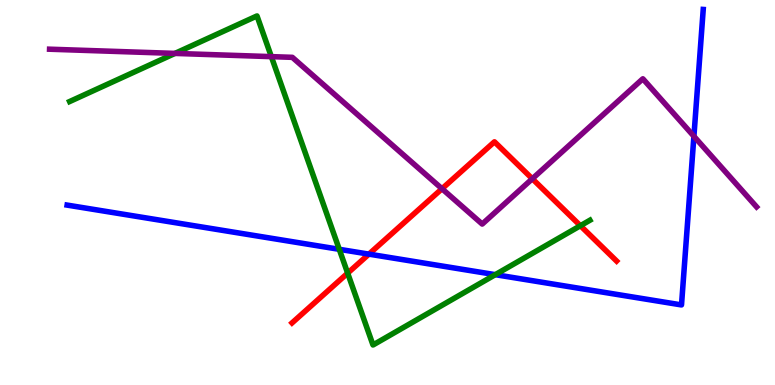[{'lines': ['blue', 'red'], 'intersections': [{'x': 4.76, 'y': 3.4}]}, {'lines': ['green', 'red'], 'intersections': [{'x': 4.49, 'y': 2.91}, {'x': 7.49, 'y': 4.14}]}, {'lines': ['purple', 'red'], 'intersections': [{'x': 5.7, 'y': 5.1}, {'x': 6.87, 'y': 5.36}]}, {'lines': ['blue', 'green'], 'intersections': [{'x': 4.38, 'y': 3.52}, {'x': 6.39, 'y': 2.87}]}, {'lines': ['blue', 'purple'], 'intersections': [{'x': 8.95, 'y': 6.46}]}, {'lines': ['green', 'purple'], 'intersections': [{'x': 2.26, 'y': 8.61}, {'x': 3.5, 'y': 8.53}]}]